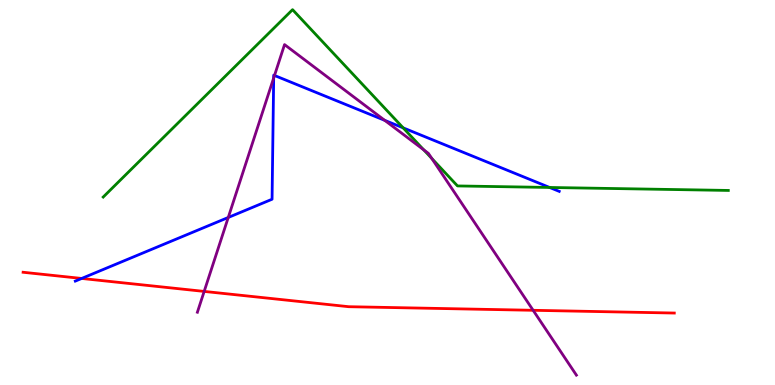[{'lines': ['blue', 'red'], 'intersections': [{'x': 1.05, 'y': 2.77}]}, {'lines': ['green', 'red'], 'intersections': []}, {'lines': ['purple', 'red'], 'intersections': [{'x': 2.63, 'y': 2.43}, {'x': 6.88, 'y': 1.94}]}, {'lines': ['blue', 'green'], 'intersections': [{'x': 5.2, 'y': 6.68}, {'x': 7.09, 'y': 5.13}]}, {'lines': ['blue', 'purple'], 'intersections': [{'x': 2.95, 'y': 4.35}, {'x': 3.53, 'y': 7.97}, {'x': 3.54, 'y': 8.04}, {'x': 4.96, 'y': 6.87}]}, {'lines': ['green', 'purple'], 'intersections': [{'x': 5.47, 'y': 6.11}, {'x': 5.57, 'y': 5.88}]}]